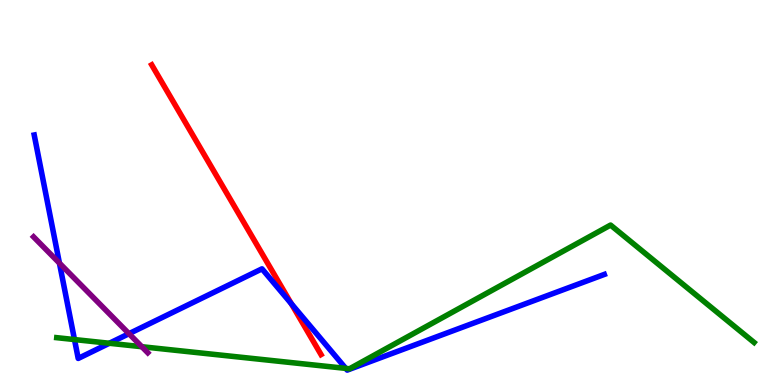[{'lines': ['blue', 'red'], 'intersections': [{'x': 3.76, 'y': 2.11}]}, {'lines': ['green', 'red'], 'intersections': []}, {'lines': ['purple', 'red'], 'intersections': []}, {'lines': ['blue', 'green'], 'intersections': [{'x': 0.961, 'y': 1.18}, {'x': 1.41, 'y': 1.08}, {'x': 4.46, 'y': 0.432}]}, {'lines': ['blue', 'purple'], 'intersections': [{'x': 0.767, 'y': 3.17}, {'x': 1.66, 'y': 1.33}]}, {'lines': ['green', 'purple'], 'intersections': [{'x': 1.83, 'y': 0.994}]}]